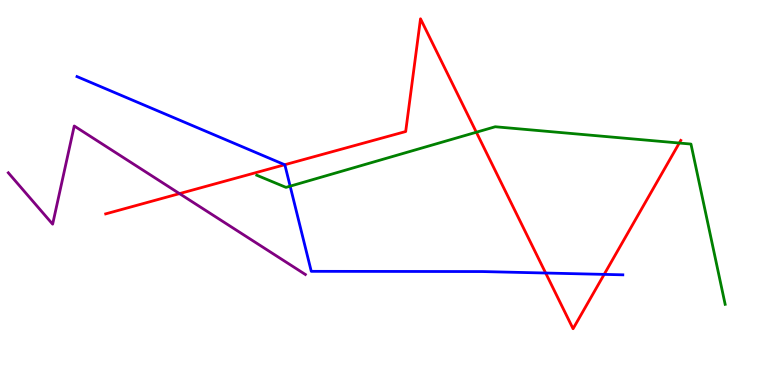[{'lines': ['blue', 'red'], 'intersections': [{'x': 3.67, 'y': 5.72}, {'x': 7.04, 'y': 2.91}, {'x': 7.8, 'y': 2.87}]}, {'lines': ['green', 'red'], 'intersections': [{'x': 6.15, 'y': 6.57}, {'x': 8.76, 'y': 6.28}]}, {'lines': ['purple', 'red'], 'intersections': [{'x': 2.32, 'y': 4.97}]}, {'lines': ['blue', 'green'], 'intersections': [{'x': 3.74, 'y': 5.16}]}, {'lines': ['blue', 'purple'], 'intersections': []}, {'lines': ['green', 'purple'], 'intersections': []}]